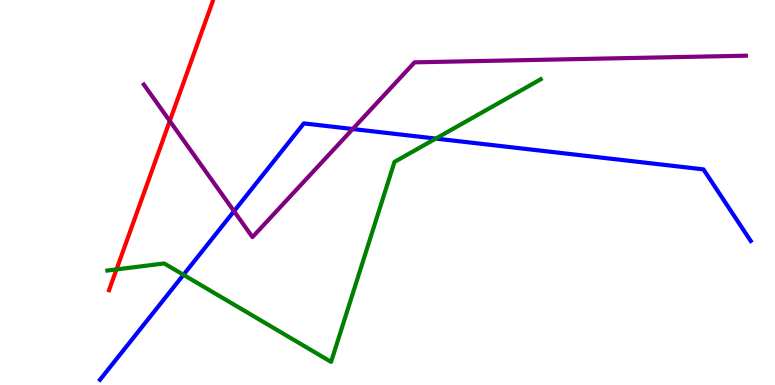[{'lines': ['blue', 'red'], 'intersections': []}, {'lines': ['green', 'red'], 'intersections': [{'x': 1.5, 'y': 3.0}]}, {'lines': ['purple', 'red'], 'intersections': [{'x': 2.19, 'y': 6.86}]}, {'lines': ['blue', 'green'], 'intersections': [{'x': 2.37, 'y': 2.86}, {'x': 5.62, 'y': 6.4}]}, {'lines': ['blue', 'purple'], 'intersections': [{'x': 3.02, 'y': 4.51}, {'x': 4.55, 'y': 6.65}]}, {'lines': ['green', 'purple'], 'intersections': []}]